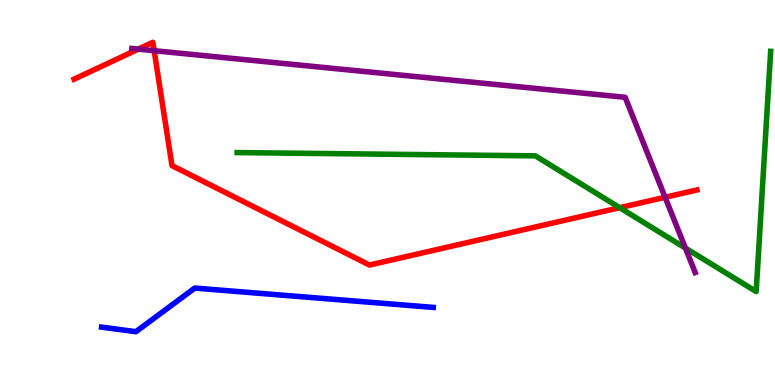[{'lines': ['blue', 'red'], 'intersections': []}, {'lines': ['green', 'red'], 'intersections': [{'x': 8.0, 'y': 4.61}]}, {'lines': ['purple', 'red'], 'intersections': [{'x': 1.78, 'y': 8.72}, {'x': 1.99, 'y': 8.68}, {'x': 8.58, 'y': 4.88}]}, {'lines': ['blue', 'green'], 'intersections': []}, {'lines': ['blue', 'purple'], 'intersections': []}, {'lines': ['green', 'purple'], 'intersections': [{'x': 8.84, 'y': 3.56}]}]